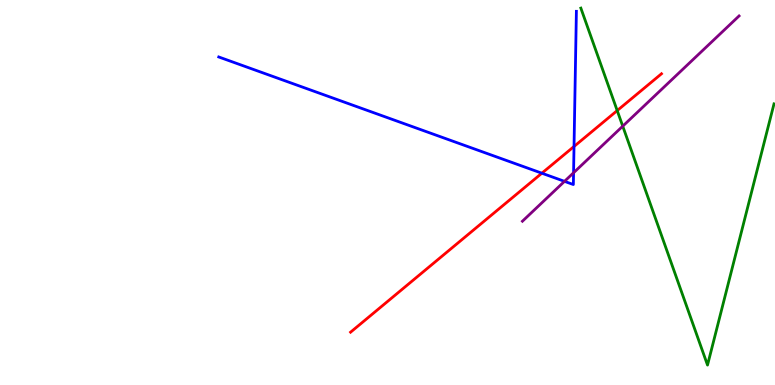[{'lines': ['blue', 'red'], 'intersections': [{'x': 6.99, 'y': 5.5}, {'x': 7.41, 'y': 6.2}]}, {'lines': ['green', 'red'], 'intersections': [{'x': 7.96, 'y': 7.13}]}, {'lines': ['purple', 'red'], 'intersections': []}, {'lines': ['blue', 'green'], 'intersections': []}, {'lines': ['blue', 'purple'], 'intersections': [{'x': 7.28, 'y': 5.29}, {'x': 7.4, 'y': 5.51}]}, {'lines': ['green', 'purple'], 'intersections': [{'x': 8.04, 'y': 6.72}]}]